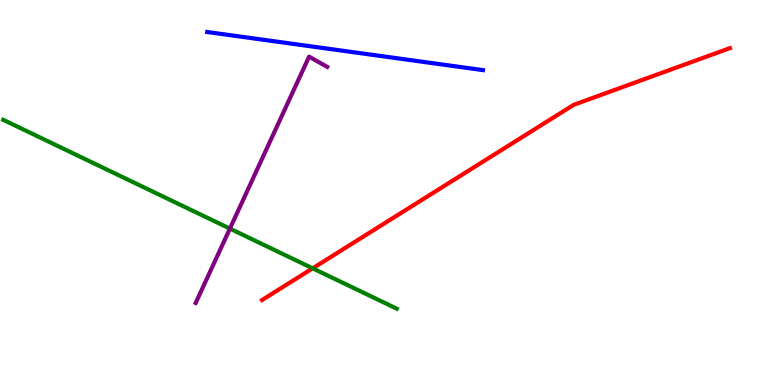[{'lines': ['blue', 'red'], 'intersections': []}, {'lines': ['green', 'red'], 'intersections': [{'x': 4.03, 'y': 3.03}]}, {'lines': ['purple', 'red'], 'intersections': []}, {'lines': ['blue', 'green'], 'intersections': []}, {'lines': ['blue', 'purple'], 'intersections': []}, {'lines': ['green', 'purple'], 'intersections': [{'x': 2.97, 'y': 4.06}]}]